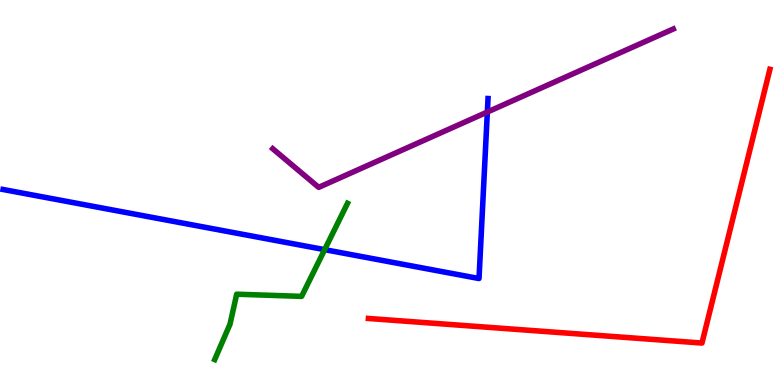[{'lines': ['blue', 'red'], 'intersections': []}, {'lines': ['green', 'red'], 'intersections': []}, {'lines': ['purple', 'red'], 'intersections': []}, {'lines': ['blue', 'green'], 'intersections': [{'x': 4.19, 'y': 3.52}]}, {'lines': ['blue', 'purple'], 'intersections': [{'x': 6.29, 'y': 7.09}]}, {'lines': ['green', 'purple'], 'intersections': []}]